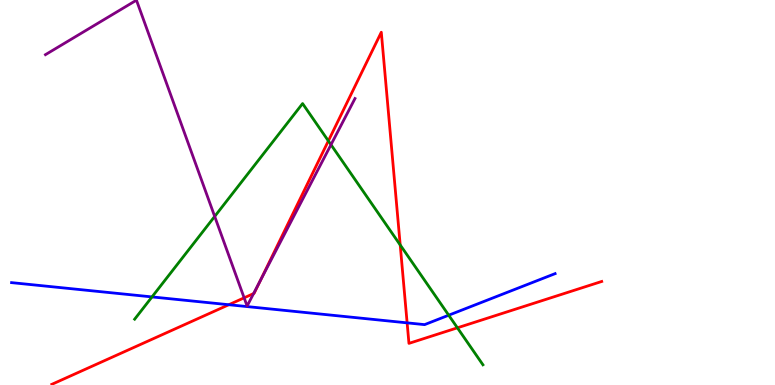[{'lines': ['blue', 'red'], 'intersections': [{'x': 2.95, 'y': 2.09}, {'x': 5.25, 'y': 1.61}]}, {'lines': ['green', 'red'], 'intersections': [{'x': 4.24, 'y': 6.34}, {'x': 5.16, 'y': 3.64}, {'x': 5.9, 'y': 1.49}]}, {'lines': ['purple', 'red'], 'intersections': [{'x': 3.15, 'y': 2.26}, {'x': 3.27, 'y': 2.37}, {'x': 3.35, 'y': 2.69}]}, {'lines': ['blue', 'green'], 'intersections': [{'x': 1.96, 'y': 2.29}, {'x': 5.79, 'y': 1.81}]}, {'lines': ['blue', 'purple'], 'intersections': []}, {'lines': ['green', 'purple'], 'intersections': [{'x': 2.77, 'y': 4.38}, {'x': 4.27, 'y': 6.24}]}]